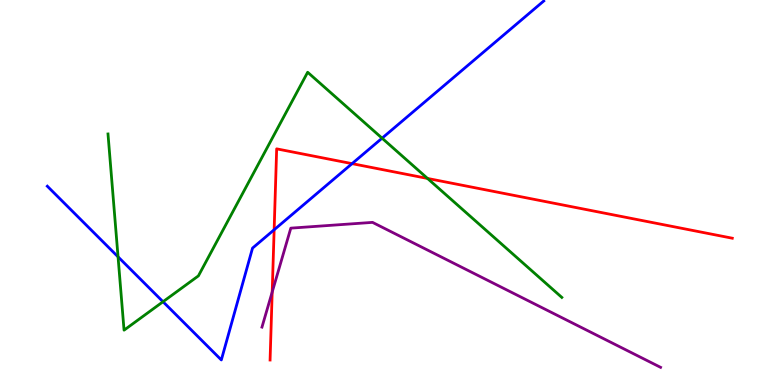[{'lines': ['blue', 'red'], 'intersections': [{'x': 3.54, 'y': 4.03}, {'x': 4.54, 'y': 5.75}]}, {'lines': ['green', 'red'], 'intersections': [{'x': 5.52, 'y': 5.37}]}, {'lines': ['purple', 'red'], 'intersections': [{'x': 3.51, 'y': 2.42}]}, {'lines': ['blue', 'green'], 'intersections': [{'x': 1.52, 'y': 3.33}, {'x': 2.1, 'y': 2.16}, {'x': 4.93, 'y': 6.41}]}, {'lines': ['blue', 'purple'], 'intersections': []}, {'lines': ['green', 'purple'], 'intersections': []}]